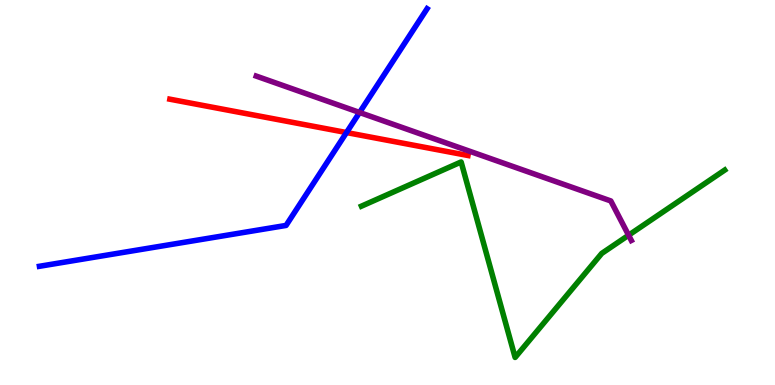[{'lines': ['blue', 'red'], 'intersections': [{'x': 4.47, 'y': 6.56}]}, {'lines': ['green', 'red'], 'intersections': []}, {'lines': ['purple', 'red'], 'intersections': []}, {'lines': ['blue', 'green'], 'intersections': []}, {'lines': ['blue', 'purple'], 'intersections': [{'x': 4.64, 'y': 7.08}]}, {'lines': ['green', 'purple'], 'intersections': [{'x': 8.11, 'y': 3.89}]}]